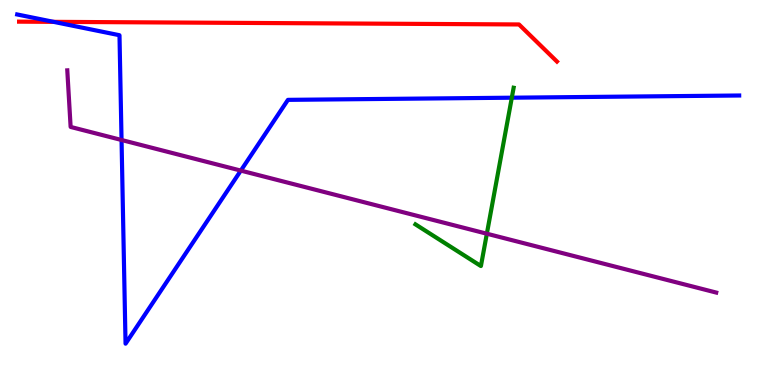[{'lines': ['blue', 'red'], 'intersections': [{'x': 0.691, 'y': 9.43}]}, {'lines': ['green', 'red'], 'intersections': []}, {'lines': ['purple', 'red'], 'intersections': []}, {'lines': ['blue', 'green'], 'intersections': [{'x': 6.6, 'y': 7.46}]}, {'lines': ['blue', 'purple'], 'intersections': [{'x': 1.57, 'y': 6.36}, {'x': 3.11, 'y': 5.57}]}, {'lines': ['green', 'purple'], 'intersections': [{'x': 6.28, 'y': 3.93}]}]